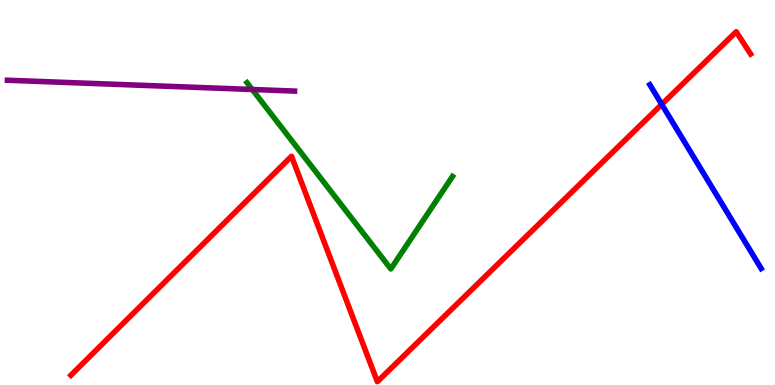[{'lines': ['blue', 'red'], 'intersections': [{'x': 8.54, 'y': 7.29}]}, {'lines': ['green', 'red'], 'intersections': []}, {'lines': ['purple', 'red'], 'intersections': []}, {'lines': ['blue', 'green'], 'intersections': []}, {'lines': ['blue', 'purple'], 'intersections': []}, {'lines': ['green', 'purple'], 'intersections': [{'x': 3.25, 'y': 7.68}]}]